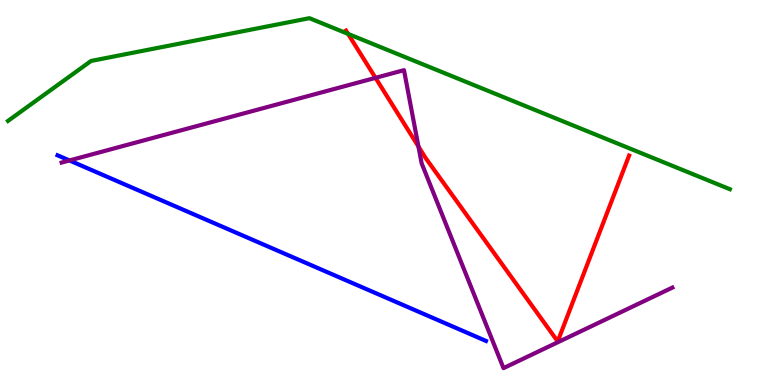[{'lines': ['blue', 'red'], 'intersections': []}, {'lines': ['green', 'red'], 'intersections': [{'x': 4.49, 'y': 9.12}]}, {'lines': ['purple', 'red'], 'intersections': [{'x': 4.85, 'y': 7.98}, {'x': 5.4, 'y': 6.19}]}, {'lines': ['blue', 'green'], 'intersections': []}, {'lines': ['blue', 'purple'], 'intersections': [{'x': 0.896, 'y': 5.83}]}, {'lines': ['green', 'purple'], 'intersections': []}]